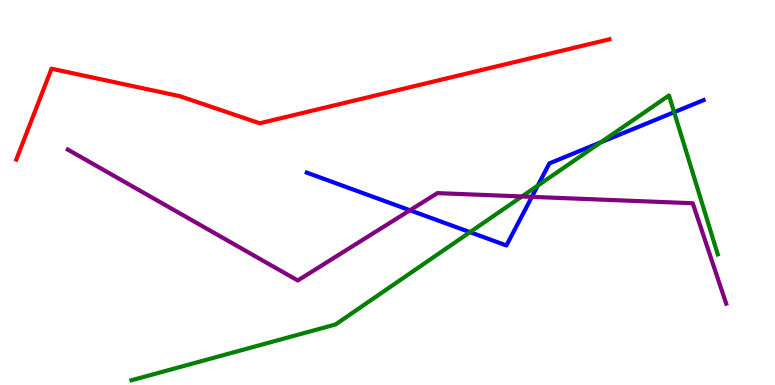[{'lines': ['blue', 'red'], 'intersections': []}, {'lines': ['green', 'red'], 'intersections': []}, {'lines': ['purple', 'red'], 'intersections': []}, {'lines': ['blue', 'green'], 'intersections': [{'x': 6.06, 'y': 3.97}, {'x': 6.94, 'y': 5.18}, {'x': 7.75, 'y': 6.31}, {'x': 8.7, 'y': 7.09}]}, {'lines': ['blue', 'purple'], 'intersections': [{'x': 5.29, 'y': 4.54}, {'x': 6.86, 'y': 4.89}]}, {'lines': ['green', 'purple'], 'intersections': [{'x': 6.74, 'y': 4.9}]}]